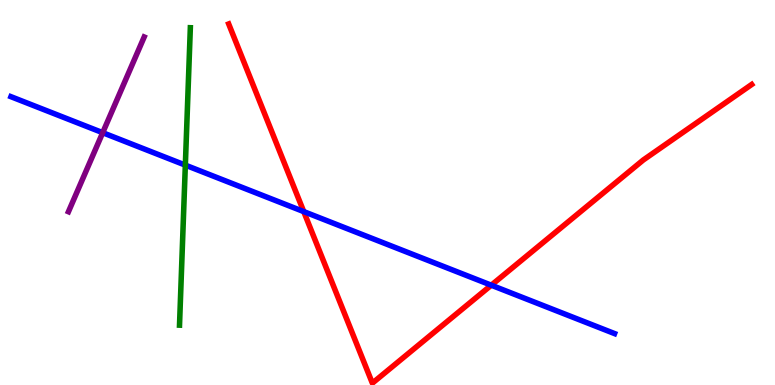[{'lines': ['blue', 'red'], 'intersections': [{'x': 3.92, 'y': 4.5}, {'x': 6.34, 'y': 2.59}]}, {'lines': ['green', 'red'], 'intersections': []}, {'lines': ['purple', 'red'], 'intersections': []}, {'lines': ['blue', 'green'], 'intersections': [{'x': 2.39, 'y': 5.71}]}, {'lines': ['blue', 'purple'], 'intersections': [{'x': 1.33, 'y': 6.55}]}, {'lines': ['green', 'purple'], 'intersections': []}]